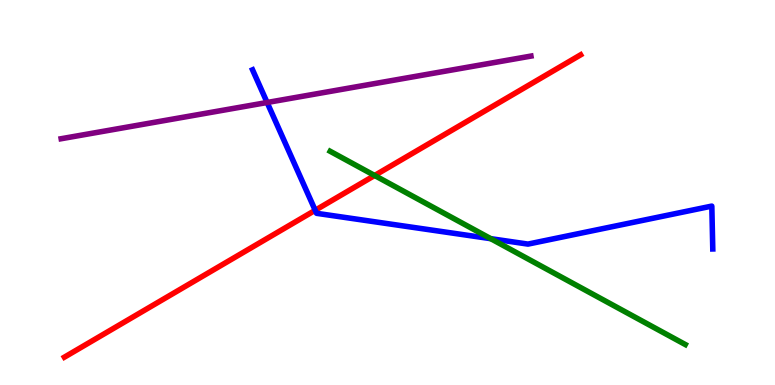[{'lines': ['blue', 'red'], 'intersections': [{'x': 4.07, 'y': 4.54}]}, {'lines': ['green', 'red'], 'intersections': [{'x': 4.83, 'y': 5.44}]}, {'lines': ['purple', 'red'], 'intersections': []}, {'lines': ['blue', 'green'], 'intersections': [{'x': 6.33, 'y': 3.8}]}, {'lines': ['blue', 'purple'], 'intersections': [{'x': 3.45, 'y': 7.34}]}, {'lines': ['green', 'purple'], 'intersections': []}]